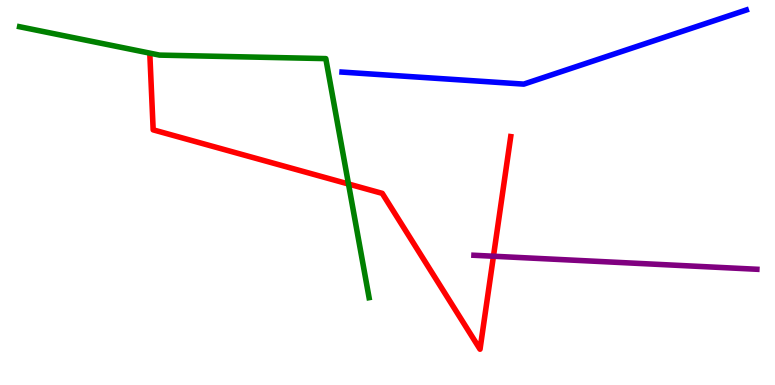[{'lines': ['blue', 'red'], 'intersections': []}, {'lines': ['green', 'red'], 'intersections': [{'x': 4.5, 'y': 5.22}]}, {'lines': ['purple', 'red'], 'intersections': [{'x': 6.37, 'y': 3.34}]}, {'lines': ['blue', 'green'], 'intersections': []}, {'lines': ['blue', 'purple'], 'intersections': []}, {'lines': ['green', 'purple'], 'intersections': []}]